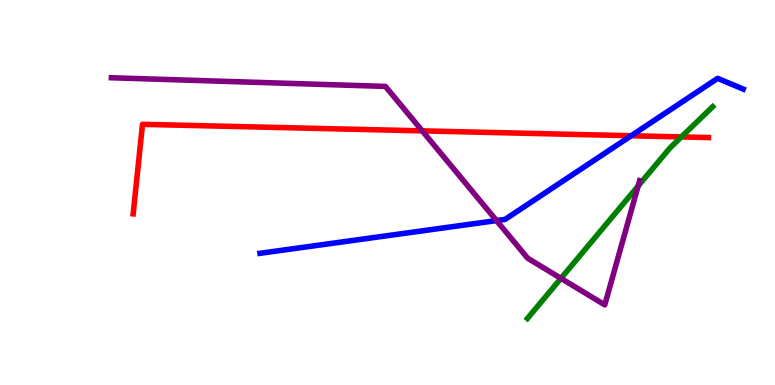[{'lines': ['blue', 'red'], 'intersections': [{'x': 8.14, 'y': 6.47}]}, {'lines': ['green', 'red'], 'intersections': [{'x': 8.79, 'y': 6.44}]}, {'lines': ['purple', 'red'], 'intersections': [{'x': 5.45, 'y': 6.6}]}, {'lines': ['blue', 'green'], 'intersections': []}, {'lines': ['blue', 'purple'], 'intersections': [{'x': 6.41, 'y': 4.27}]}, {'lines': ['green', 'purple'], 'intersections': [{'x': 7.24, 'y': 2.77}, {'x': 8.23, 'y': 5.17}]}]